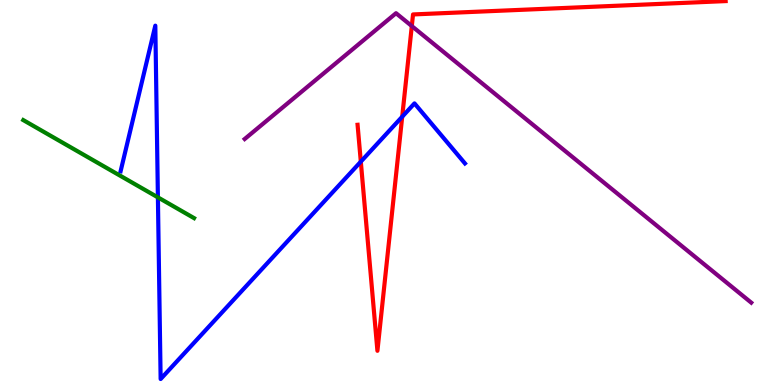[{'lines': ['blue', 'red'], 'intersections': [{'x': 4.66, 'y': 5.8}, {'x': 5.19, 'y': 6.97}]}, {'lines': ['green', 'red'], 'intersections': []}, {'lines': ['purple', 'red'], 'intersections': [{'x': 5.31, 'y': 9.32}]}, {'lines': ['blue', 'green'], 'intersections': [{'x': 2.04, 'y': 4.87}]}, {'lines': ['blue', 'purple'], 'intersections': []}, {'lines': ['green', 'purple'], 'intersections': []}]